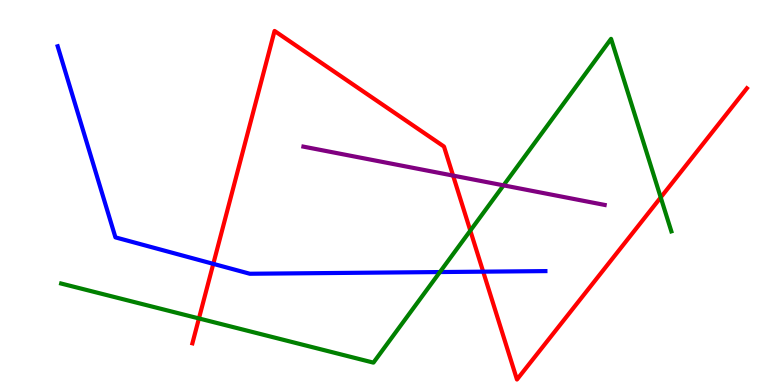[{'lines': ['blue', 'red'], 'intersections': [{'x': 2.75, 'y': 3.15}, {'x': 6.23, 'y': 2.94}]}, {'lines': ['green', 'red'], 'intersections': [{'x': 2.57, 'y': 1.73}, {'x': 6.07, 'y': 4.01}, {'x': 8.53, 'y': 4.87}]}, {'lines': ['purple', 'red'], 'intersections': [{'x': 5.85, 'y': 5.44}]}, {'lines': ['blue', 'green'], 'intersections': [{'x': 5.68, 'y': 2.93}]}, {'lines': ['blue', 'purple'], 'intersections': []}, {'lines': ['green', 'purple'], 'intersections': [{'x': 6.5, 'y': 5.19}]}]